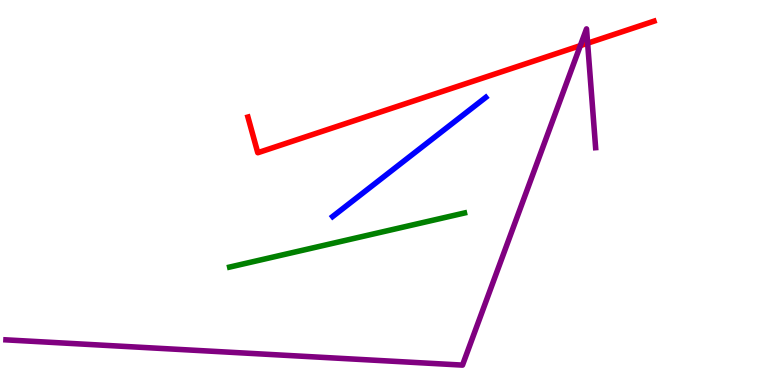[{'lines': ['blue', 'red'], 'intersections': []}, {'lines': ['green', 'red'], 'intersections': []}, {'lines': ['purple', 'red'], 'intersections': [{'x': 7.49, 'y': 8.81}, {'x': 7.58, 'y': 8.88}]}, {'lines': ['blue', 'green'], 'intersections': []}, {'lines': ['blue', 'purple'], 'intersections': []}, {'lines': ['green', 'purple'], 'intersections': []}]